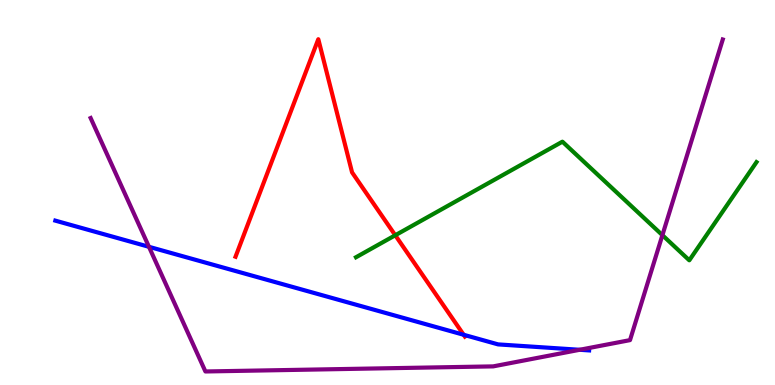[{'lines': ['blue', 'red'], 'intersections': [{'x': 5.98, 'y': 1.3}]}, {'lines': ['green', 'red'], 'intersections': [{'x': 5.1, 'y': 3.89}]}, {'lines': ['purple', 'red'], 'intersections': []}, {'lines': ['blue', 'green'], 'intersections': []}, {'lines': ['blue', 'purple'], 'intersections': [{'x': 1.92, 'y': 3.59}, {'x': 7.48, 'y': 0.915}]}, {'lines': ['green', 'purple'], 'intersections': [{'x': 8.55, 'y': 3.89}]}]